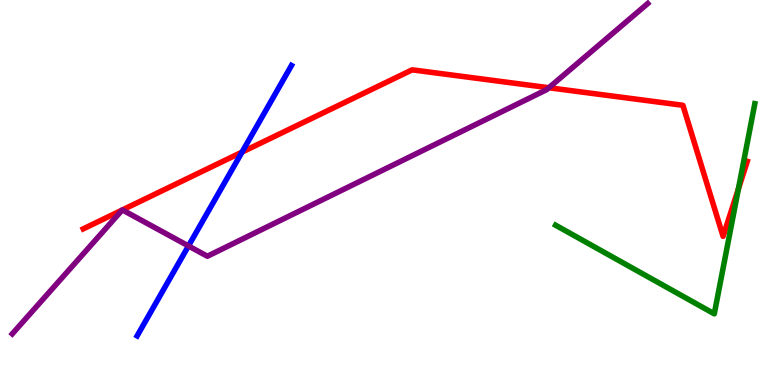[{'lines': ['blue', 'red'], 'intersections': [{'x': 3.12, 'y': 6.05}]}, {'lines': ['green', 'red'], 'intersections': [{'x': 9.53, 'y': 5.09}]}, {'lines': ['purple', 'red'], 'intersections': [{'x': 1.58, 'y': 4.54}, {'x': 1.58, 'y': 4.55}, {'x': 7.08, 'y': 7.72}]}, {'lines': ['blue', 'green'], 'intersections': []}, {'lines': ['blue', 'purple'], 'intersections': [{'x': 2.43, 'y': 3.61}]}, {'lines': ['green', 'purple'], 'intersections': []}]